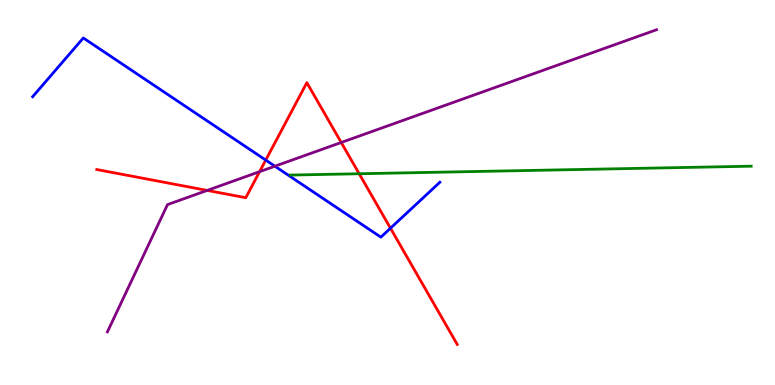[{'lines': ['blue', 'red'], 'intersections': [{'x': 3.43, 'y': 5.84}, {'x': 5.04, 'y': 4.07}]}, {'lines': ['green', 'red'], 'intersections': [{'x': 4.63, 'y': 5.49}]}, {'lines': ['purple', 'red'], 'intersections': [{'x': 2.67, 'y': 5.05}, {'x': 3.35, 'y': 5.54}, {'x': 4.4, 'y': 6.3}]}, {'lines': ['blue', 'green'], 'intersections': []}, {'lines': ['blue', 'purple'], 'intersections': [{'x': 3.55, 'y': 5.68}]}, {'lines': ['green', 'purple'], 'intersections': []}]